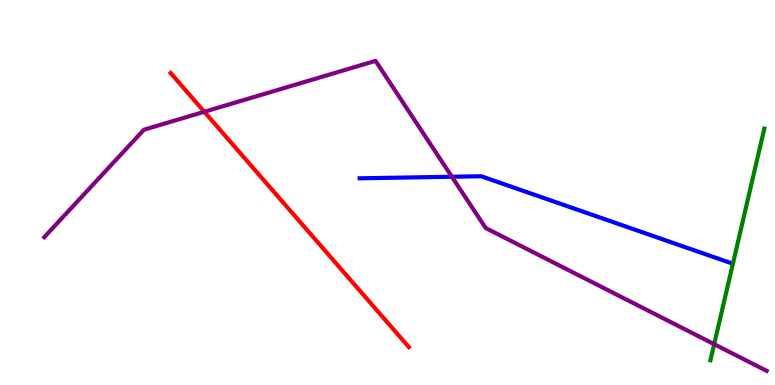[{'lines': ['blue', 'red'], 'intersections': []}, {'lines': ['green', 'red'], 'intersections': []}, {'lines': ['purple', 'red'], 'intersections': [{'x': 2.64, 'y': 7.1}]}, {'lines': ['blue', 'green'], 'intersections': []}, {'lines': ['blue', 'purple'], 'intersections': [{'x': 5.83, 'y': 5.41}]}, {'lines': ['green', 'purple'], 'intersections': [{'x': 9.22, 'y': 1.06}]}]